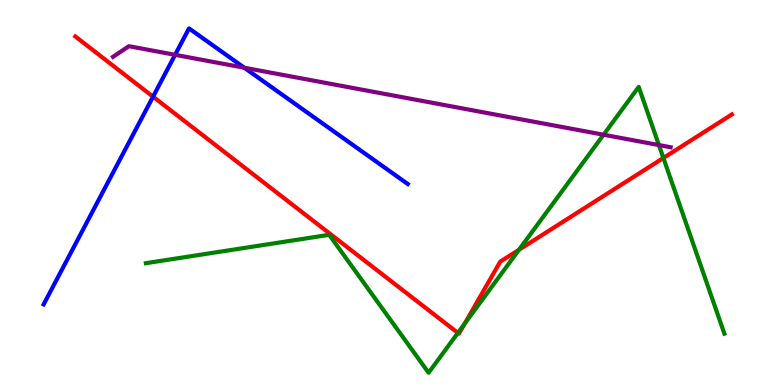[{'lines': ['blue', 'red'], 'intersections': [{'x': 1.97, 'y': 7.49}]}, {'lines': ['green', 'red'], 'intersections': [{'x': 5.91, 'y': 1.35}, {'x': 6.0, 'y': 1.59}, {'x': 6.7, 'y': 3.51}, {'x': 8.56, 'y': 5.9}]}, {'lines': ['purple', 'red'], 'intersections': []}, {'lines': ['blue', 'green'], 'intersections': []}, {'lines': ['blue', 'purple'], 'intersections': [{'x': 2.26, 'y': 8.58}, {'x': 3.15, 'y': 8.24}]}, {'lines': ['green', 'purple'], 'intersections': [{'x': 7.79, 'y': 6.5}, {'x': 8.5, 'y': 6.23}]}]